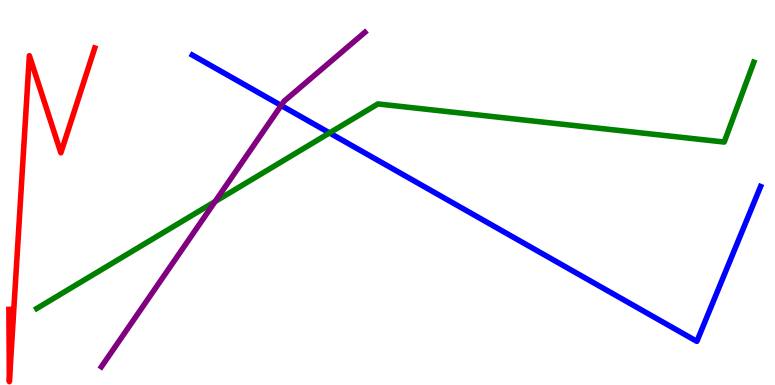[{'lines': ['blue', 'red'], 'intersections': []}, {'lines': ['green', 'red'], 'intersections': []}, {'lines': ['purple', 'red'], 'intersections': []}, {'lines': ['blue', 'green'], 'intersections': [{'x': 4.25, 'y': 6.55}]}, {'lines': ['blue', 'purple'], 'intersections': [{'x': 3.63, 'y': 7.26}]}, {'lines': ['green', 'purple'], 'intersections': [{'x': 2.77, 'y': 4.76}]}]